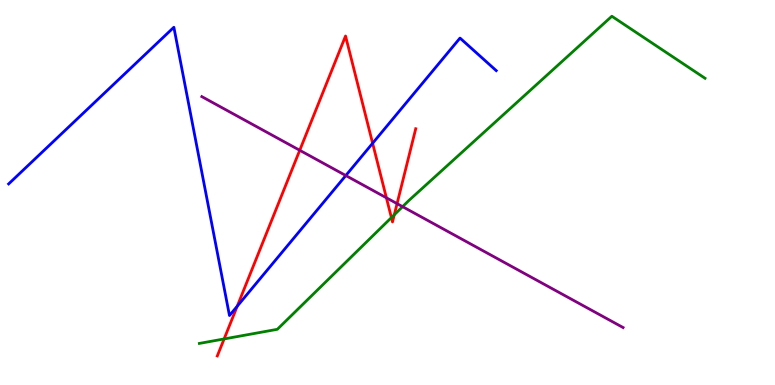[{'lines': ['blue', 'red'], 'intersections': [{'x': 3.06, 'y': 2.05}, {'x': 4.81, 'y': 6.28}]}, {'lines': ['green', 'red'], 'intersections': [{'x': 2.89, 'y': 1.2}, {'x': 5.05, 'y': 4.35}, {'x': 5.09, 'y': 4.42}]}, {'lines': ['purple', 'red'], 'intersections': [{'x': 3.87, 'y': 6.1}, {'x': 4.99, 'y': 4.86}, {'x': 5.12, 'y': 4.71}]}, {'lines': ['blue', 'green'], 'intersections': []}, {'lines': ['blue', 'purple'], 'intersections': [{'x': 4.46, 'y': 5.44}]}, {'lines': ['green', 'purple'], 'intersections': [{'x': 5.19, 'y': 4.63}]}]